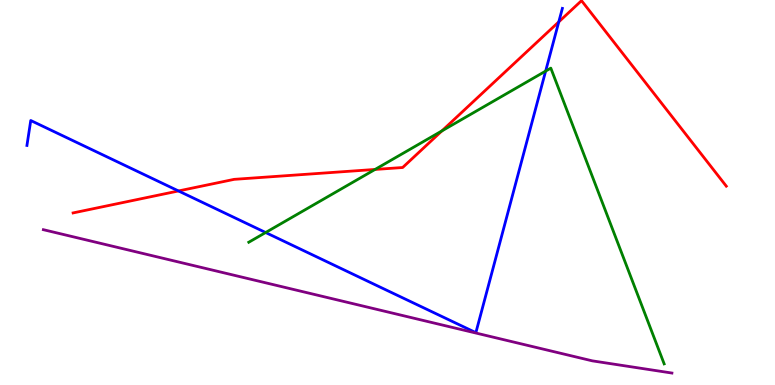[{'lines': ['blue', 'red'], 'intersections': [{'x': 2.3, 'y': 5.04}, {'x': 7.21, 'y': 9.43}]}, {'lines': ['green', 'red'], 'intersections': [{'x': 4.84, 'y': 5.6}, {'x': 5.7, 'y': 6.6}]}, {'lines': ['purple', 'red'], 'intersections': []}, {'lines': ['blue', 'green'], 'intersections': [{'x': 3.43, 'y': 3.96}, {'x': 7.04, 'y': 8.15}]}, {'lines': ['blue', 'purple'], 'intersections': []}, {'lines': ['green', 'purple'], 'intersections': []}]